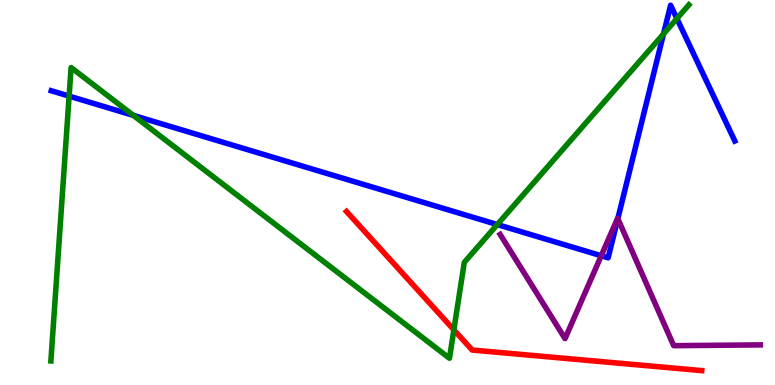[{'lines': ['blue', 'red'], 'intersections': []}, {'lines': ['green', 'red'], 'intersections': [{'x': 5.86, 'y': 1.43}]}, {'lines': ['purple', 'red'], 'intersections': []}, {'lines': ['blue', 'green'], 'intersections': [{'x': 0.892, 'y': 7.5}, {'x': 1.72, 'y': 7.0}, {'x': 6.42, 'y': 4.17}, {'x': 8.56, 'y': 9.12}, {'x': 8.73, 'y': 9.52}]}, {'lines': ['blue', 'purple'], 'intersections': [{'x': 7.76, 'y': 3.36}, {'x': 7.97, 'y': 4.32}]}, {'lines': ['green', 'purple'], 'intersections': []}]